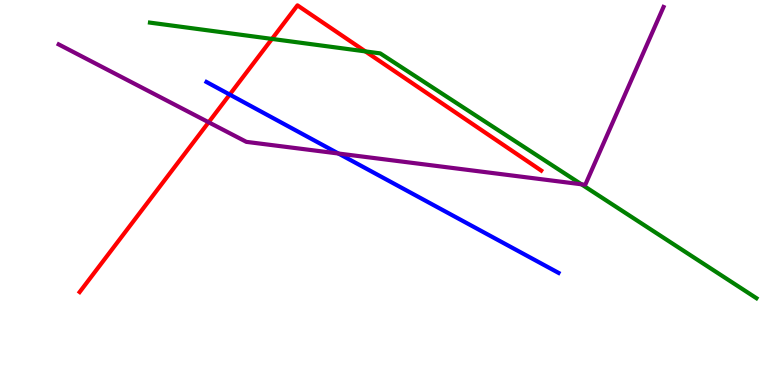[{'lines': ['blue', 'red'], 'intersections': [{'x': 2.96, 'y': 7.54}]}, {'lines': ['green', 'red'], 'intersections': [{'x': 3.51, 'y': 8.99}, {'x': 4.71, 'y': 8.66}]}, {'lines': ['purple', 'red'], 'intersections': [{'x': 2.69, 'y': 6.82}]}, {'lines': ['blue', 'green'], 'intersections': []}, {'lines': ['blue', 'purple'], 'intersections': [{'x': 4.37, 'y': 6.01}]}, {'lines': ['green', 'purple'], 'intersections': [{'x': 7.5, 'y': 5.21}]}]